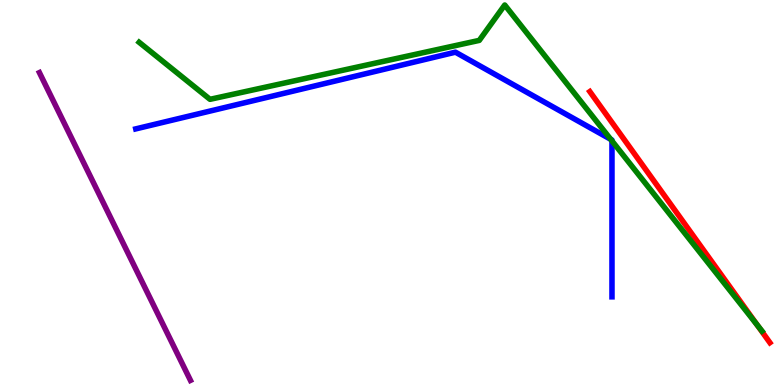[{'lines': ['blue', 'red'], 'intersections': []}, {'lines': ['green', 'red'], 'intersections': [{'x': 9.77, 'y': 1.56}]}, {'lines': ['purple', 'red'], 'intersections': []}, {'lines': ['blue', 'green'], 'intersections': [{'x': 7.88, 'y': 6.38}, {'x': 7.9, 'y': 6.34}]}, {'lines': ['blue', 'purple'], 'intersections': []}, {'lines': ['green', 'purple'], 'intersections': []}]